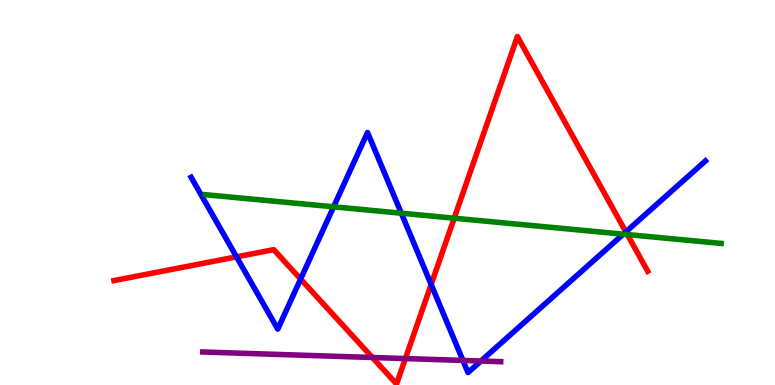[{'lines': ['blue', 'red'], 'intersections': [{'x': 3.05, 'y': 3.33}, {'x': 3.88, 'y': 2.75}, {'x': 5.56, 'y': 2.61}, {'x': 8.08, 'y': 3.98}]}, {'lines': ['green', 'red'], 'intersections': [{'x': 5.86, 'y': 4.33}, {'x': 8.09, 'y': 3.91}]}, {'lines': ['purple', 'red'], 'intersections': [{'x': 4.8, 'y': 0.714}, {'x': 5.23, 'y': 0.686}]}, {'lines': ['blue', 'green'], 'intersections': [{'x': 4.3, 'y': 4.63}, {'x': 5.18, 'y': 4.46}, {'x': 8.04, 'y': 3.92}]}, {'lines': ['blue', 'purple'], 'intersections': [{'x': 5.97, 'y': 0.638}, {'x': 6.21, 'y': 0.623}]}, {'lines': ['green', 'purple'], 'intersections': []}]